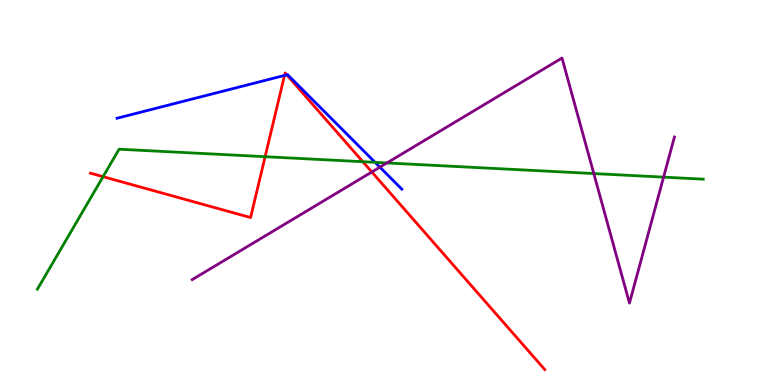[{'lines': ['blue', 'red'], 'intersections': [{'x': 3.67, 'y': 8.04}, {'x': 3.7, 'y': 8.06}]}, {'lines': ['green', 'red'], 'intersections': [{'x': 1.33, 'y': 5.41}, {'x': 3.42, 'y': 5.93}, {'x': 4.68, 'y': 5.8}]}, {'lines': ['purple', 'red'], 'intersections': [{'x': 4.8, 'y': 5.53}]}, {'lines': ['blue', 'green'], 'intersections': [{'x': 4.84, 'y': 5.78}]}, {'lines': ['blue', 'purple'], 'intersections': [{'x': 4.9, 'y': 5.66}]}, {'lines': ['green', 'purple'], 'intersections': [{'x': 4.99, 'y': 5.77}, {'x': 7.66, 'y': 5.49}, {'x': 8.56, 'y': 5.4}]}]